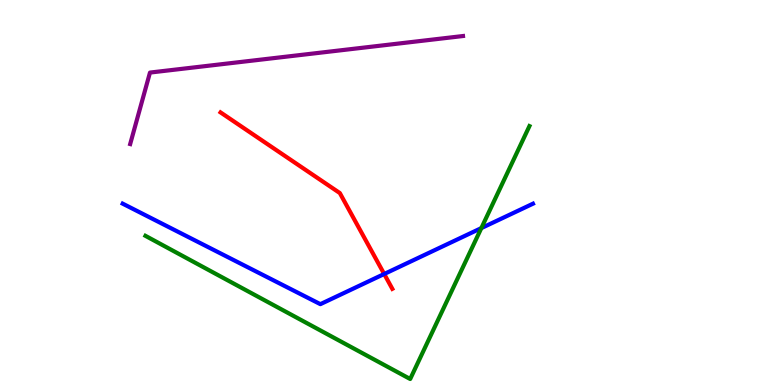[{'lines': ['blue', 'red'], 'intersections': [{'x': 4.96, 'y': 2.88}]}, {'lines': ['green', 'red'], 'intersections': []}, {'lines': ['purple', 'red'], 'intersections': []}, {'lines': ['blue', 'green'], 'intersections': [{'x': 6.21, 'y': 4.08}]}, {'lines': ['blue', 'purple'], 'intersections': []}, {'lines': ['green', 'purple'], 'intersections': []}]